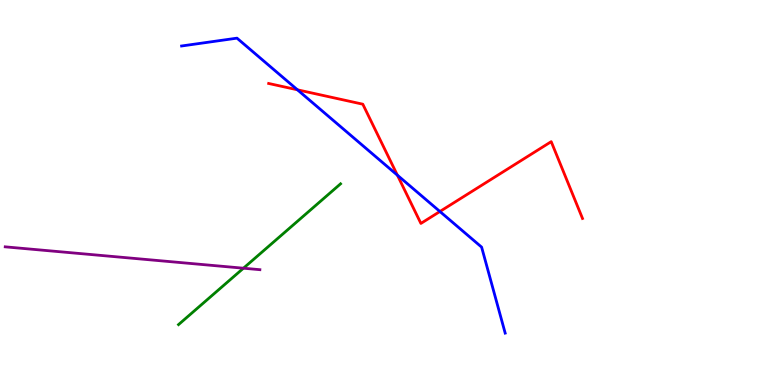[{'lines': ['blue', 'red'], 'intersections': [{'x': 3.84, 'y': 7.67}, {'x': 5.13, 'y': 5.45}, {'x': 5.68, 'y': 4.51}]}, {'lines': ['green', 'red'], 'intersections': []}, {'lines': ['purple', 'red'], 'intersections': []}, {'lines': ['blue', 'green'], 'intersections': []}, {'lines': ['blue', 'purple'], 'intersections': []}, {'lines': ['green', 'purple'], 'intersections': [{'x': 3.14, 'y': 3.03}]}]